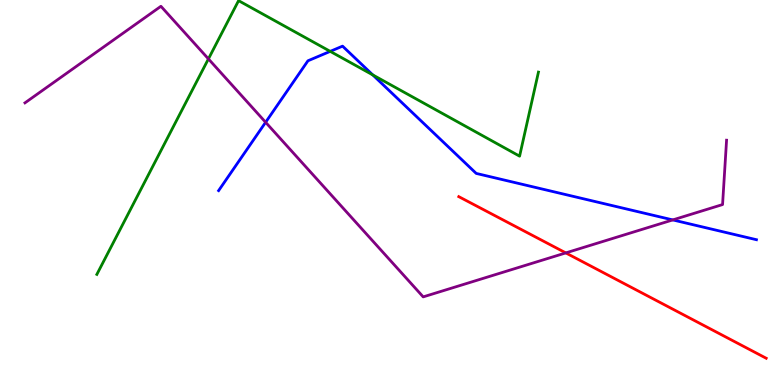[{'lines': ['blue', 'red'], 'intersections': []}, {'lines': ['green', 'red'], 'intersections': []}, {'lines': ['purple', 'red'], 'intersections': [{'x': 7.3, 'y': 3.43}]}, {'lines': ['blue', 'green'], 'intersections': [{'x': 4.26, 'y': 8.67}, {'x': 4.81, 'y': 8.05}]}, {'lines': ['blue', 'purple'], 'intersections': [{'x': 3.43, 'y': 6.82}, {'x': 8.68, 'y': 4.29}]}, {'lines': ['green', 'purple'], 'intersections': [{'x': 2.69, 'y': 8.47}]}]